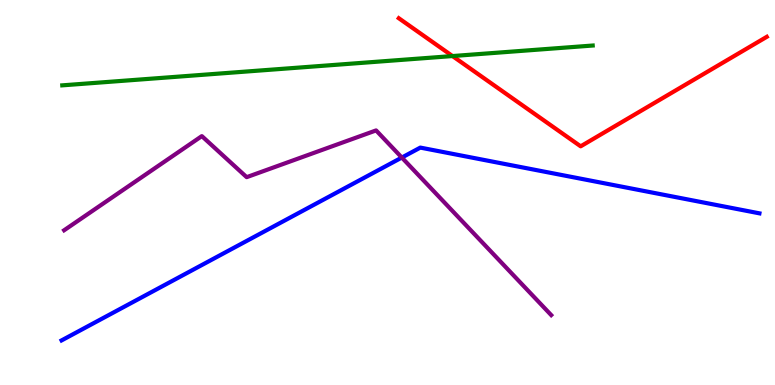[{'lines': ['blue', 'red'], 'intersections': []}, {'lines': ['green', 'red'], 'intersections': [{'x': 5.84, 'y': 8.54}]}, {'lines': ['purple', 'red'], 'intersections': []}, {'lines': ['blue', 'green'], 'intersections': []}, {'lines': ['blue', 'purple'], 'intersections': [{'x': 5.18, 'y': 5.91}]}, {'lines': ['green', 'purple'], 'intersections': []}]